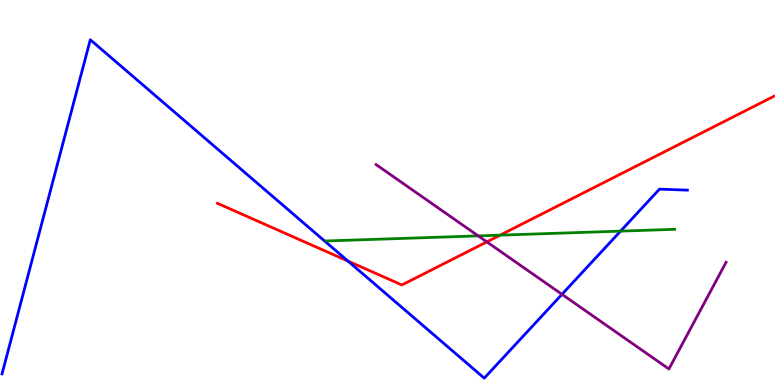[{'lines': ['blue', 'red'], 'intersections': [{'x': 4.49, 'y': 3.22}]}, {'lines': ['green', 'red'], 'intersections': [{'x': 6.45, 'y': 3.89}]}, {'lines': ['purple', 'red'], 'intersections': [{'x': 6.28, 'y': 3.72}]}, {'lines': ['blue', 'green'], 'intersections': [{'x': 8.01, 'y': 4.0}]}, {'lines': ['blue', 'purple'], 'intersections': [{'x': 7.25, 'y': 2.36}]}, {'lines': ['green', 'purple'], 'intersections': [{'x': 6.17, 'y': 3.87}]}]